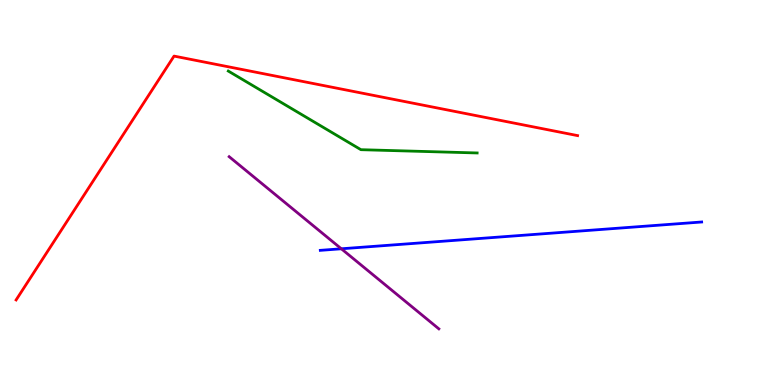[{'lines': ['blue', 'red'], 'intersections': []}, {'lines': ['green', 'red'], 'intersections': []}, {'lines': ['purple', 'red'], 'intersections': []}, {'lines': ['blue', 'green'], 'intersections': []}, {'lines': ['blue', 'purple'], 'intersections': [{'x': 4.4, 'y': 3.54}]}, {'lines': ['green', 'purple'], 'intersections': []}]